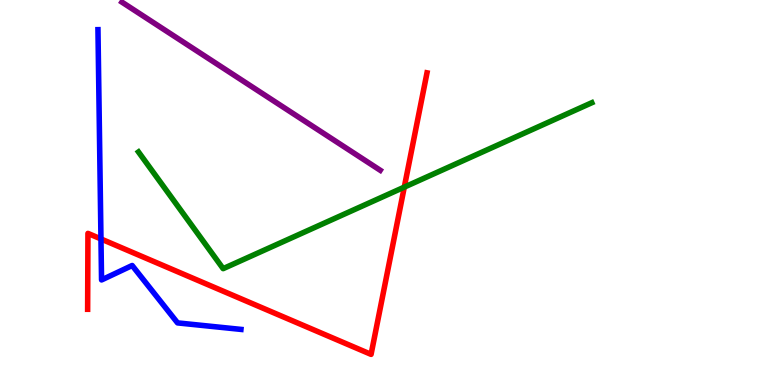[{'lines': ['blue', 'red'], 'intersections': [{'x': 1.3, 'y': 3.79}]}, {'lines': ['green', 'red'], 'intersections': [{'x': 5.22, 'y': 5.14}]}, {'lines': ['purple', 'red'], 'intersections': []}, {'lines': ['blue', 'green'], 'intersections': []}, {'lines': ['blue', 'purple'], 'intersections': []}, {'lines': ['green', 'purple'], 'intersections': []}]